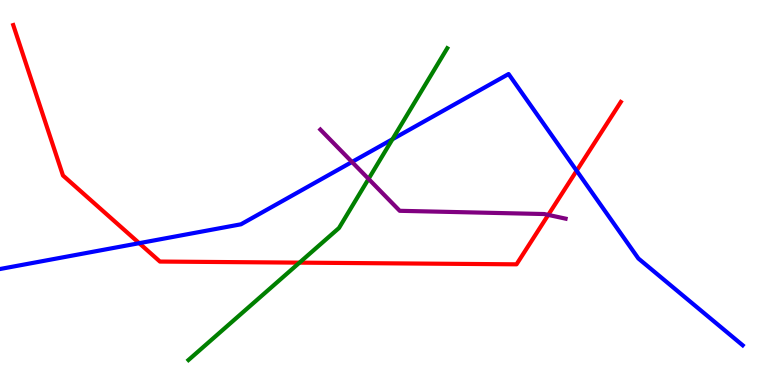[{'lines': ['blue', 'red'], 'intersections': [{'x': 1.8, 'y': 3.68}, {'x': 7.44, 'y': 5.57}]}, {'lines': ['green', 'red'], 'intersections': [{'x': 3.86, 'y': 3.18}]}, {'lines': ['purple', 'red'], 'intersections': [{'x': 7.07, 'y': 4.42}]}, {'lines': ['blue', 'green'], 'intersections': [{'x': 5.06, 'y': 6.38}]}, {'lines': ['blue', 'purple'], 'intersections': [{'x': 4.54, 'y': 5.79}]}, {'lines': ['green', 'purple'], 'intersections': [{'x': 4.76, 'y': 5.35}]}]